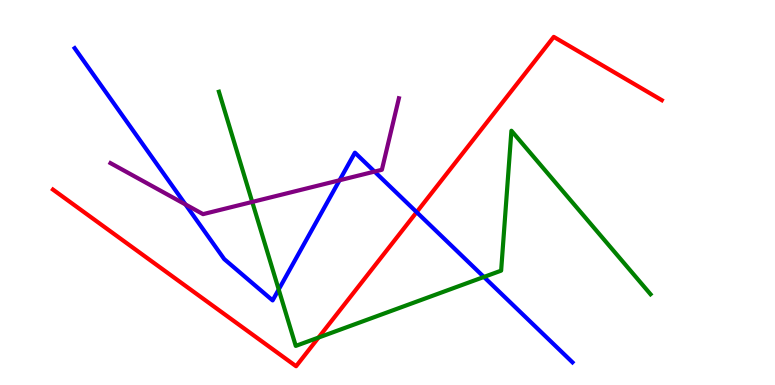[{'lines': ['blue', 'red'], 'intersections': [{'x': 5.38, 'y': 4.49}]}, {'lines': ['green', 'red'], 'intersections': [{'x': 4.11, 'y': 1.23}]}, {'lines': ['purple', 'red'], 'intersections': []}, {'lines': ['blue', 'green'], 'intersections': [{'x': 3.6, 'y': 2.48}, {'x': 6.24, 'y': 2.81}]}, {'lines': ['blue', 'purple'], 'intersections': [{'x': 2.39, 'y': 4.69}, {'x': 4.38, 'y': 5.32}, {'x': 4.83, 'y': 5.54}]}, {'lines': ['green', 'purple'], 'intersections': [{'x': 3.25, 'y': 4.75}]}]